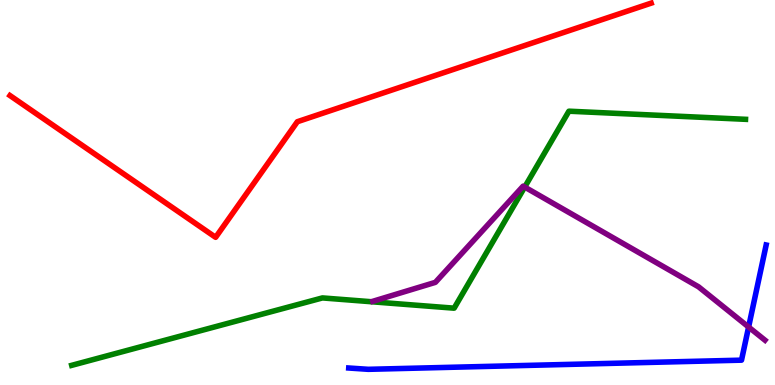[{'lines': ['blue', 'red'], 'intersections': []}, {'lines': ['green', 'red'], 'intersections': []}, {'lines': ['purple', 'red'], 'intersections': []}, {'lines': ['blue', 'green'], 'intersections': []}, {'lines': ['blue', 'purple'], 'intersections': [{'x': 9.66, 'y': 1.51}]}, {'lines': ['green', 'purple'], 'intersections': [{'x': 6.77, 'y': 5.14}]}]